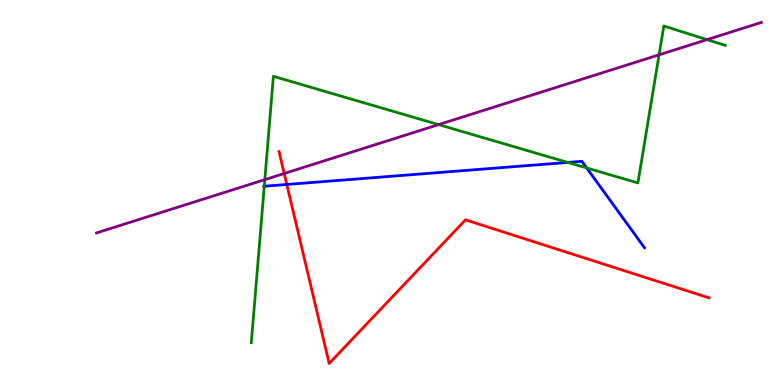[{'lines': ['blue', 'red'], 'intersections': [{'x': 3.7, 'y': 5.21}]}, {'lines': ['green', 'red'], 'intersections': []}, {'lines': ['purple', 'red'], 'intersections': [{'x': 3.67, 'y': 5.49}]}, {'lines': ['blue', 'green'], 'intersections': [{'x': 3.41, 'y': 5.16}, {'x': 7.33, 'y': 5.78}, {'x': 7.57, 'y': 5.64}]}, {'lines': ['blue', 'purple'], 'intersections': []}, {'lines': ['green', 'purple'], 'intersections': [{'x': 3.42, 'y': 5.33}, {'x': 5.66, 'y': 6.76}, {'x': 8.5, 'y': 8.58}, {'x': 9.12, 'y': 8.97}]}]